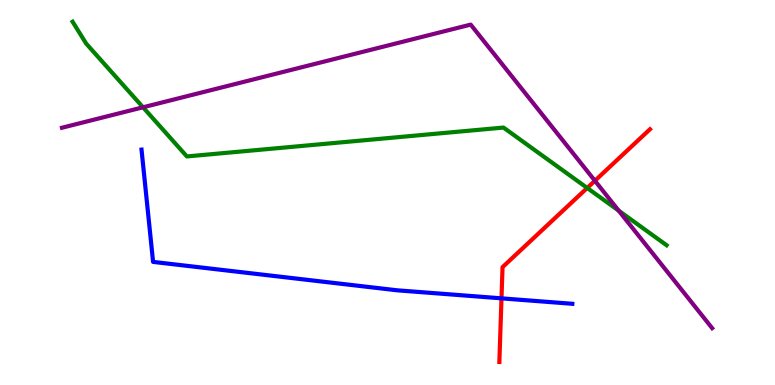[{'lines': ['blue', 'red'], 'intersections': [{'x': 6.47, 'y': 2.25}]}, {'lines': ['green', 'red'], 'intersections': [{'x': 7.58, 'y': 5.12}]}, {'lines': ['purple', 'red'], 'intersections': [{'x': 7.68, 'y': 5.31}]}, {'lines': ['blue', 'green'], 'intersections': []}, {'lines': ['blue', 'purple'], 'intersections': []}, {'lines': ['green', 'purple'], 'intersections': [{'x': 1.85, 'y': 7.21}, {'x': 7.98, 'y': 4.53}]}]